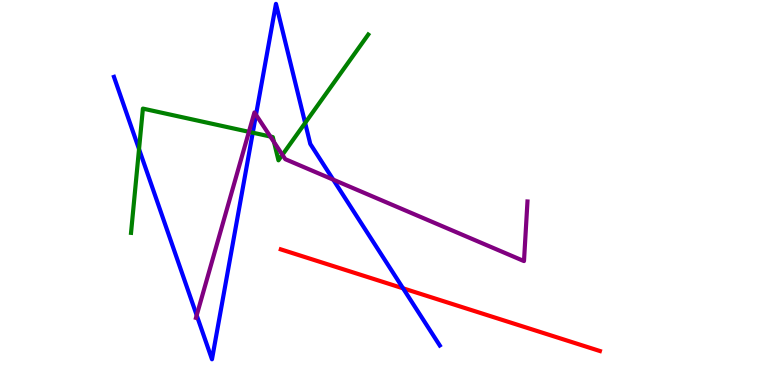[{'lines': ['blue', 'red'], 'intersections': [{'x': 5.2, 'y': 2.51}]}, {'lines': ['green', 'red'], 'intersections': []}, {'lines': ['purple', 'red'], 'intersections': []}, {'lines': ['blue', 'green'], 'intersections': [{'x': 1.79, 'y': 6.13}, {'x': 3.26, 'y': 6.55}, {'x': 3.94, 'y': 6.81}]}, {'lines': ['blue', 'purple'], 'intersections': [{'x': 2.54, 'y': 1.81}, {'x': 3.3, 'y': 7.02}, {'x': 4.3, 'y': 5.33}]}, {'lines': ['green', 'purple'], 'intersections': [{'x': 3.21, 'y': 6.58}, {'x': 3.49, 'y': 6.45}, {'x': 3.54, 'y': 6.31}, {'x': 3.64, 'y': 5.98}]}]